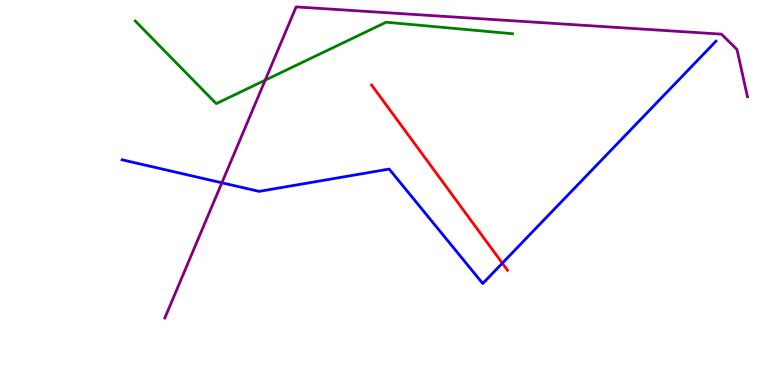[{'lines': ['blue', 'red'], 'intersections': [{'x': 6.48, 'y': 3.16}]}, {'lines': ['green', 'red'], 'intersections': []}, {'lines': ['purple', 'red'], 'intersections': []}, {'lines': ['blue', 'green'], 'intersections': []}, {'lines': ['blue', 'purple'], 'intersections': [{'x': 2.86, 'y': 5.25}]}, {'lines': ['green', 'purple'], 'intersections': [{'x': 3.42, 'y': 7.92}]}]